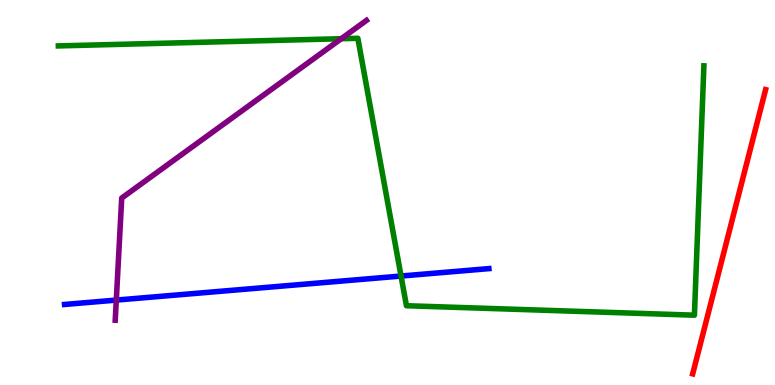[{'lines': ['blue', 'red'], 'intersections': []}, {'lines': ['green', 'red'], 'intersections': []}, {'lines': ['purple', 'red'], 'intersections': []}, {'lines': ['blue', 'green'], 'intersections': [{'x': 5.17, 'y': 2.83}]}, {'lines': ['blue', 'purple'], 'intersections': [{'x': 1.5, 'y': 2.21}]}, {'lines': ['green', 'purple'], 'intersections': [{'x': 4.4, 'y': 8.99}]}]